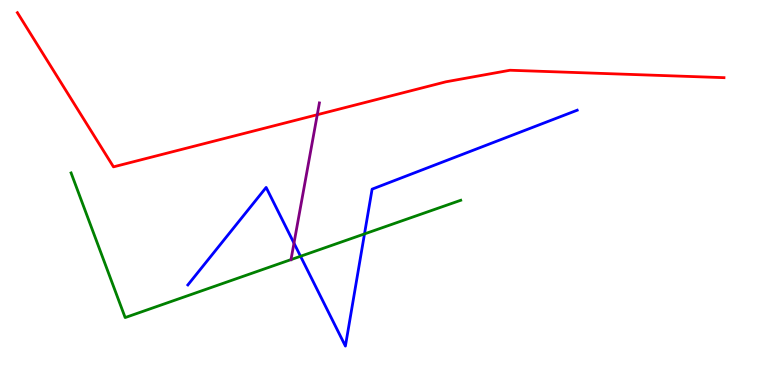[{'lines': ['blue', 'red'], 'intersections': []}, {'lines': ['green', 'red'], 'intersections': []}, {'lines': ['purple', 'red'], 'intersections': [{'x': 4.09, 'y': 7.02}]}, {'lines': ['blue', 'green'], 'intersections': [{'x': 3.88, 'y': 3.34}, {'x': 4.7, 'y': 3.92}]}, {'lines': ['blue', 'purple'], 'intersections': [{'x': 3.79, 'y': 3.68}]}, {'lines': ['green', 'purple'], 'intersections': [{'x': 3.75, 'y': 3.26}]}]